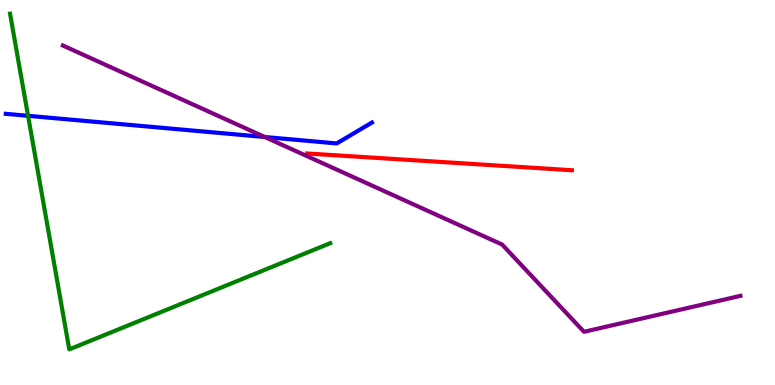[{'lines': ['blue', 'red'], 'intersections': []}, {'lines': ['green', 'red'], 'intersections': []}, {'lines': ['purple', 'red'], 'intersections': []}, {'lines': ['blue', 'green'], 'intersections': [{'x': 0.362, 'y': 6.99}]}, {'lines': ['blue', 'purple'], 'intersections': [{'x': 3.42, 'y': 6.44}]}, {'lines': ['green', 'purple'], 'intersections': []}]